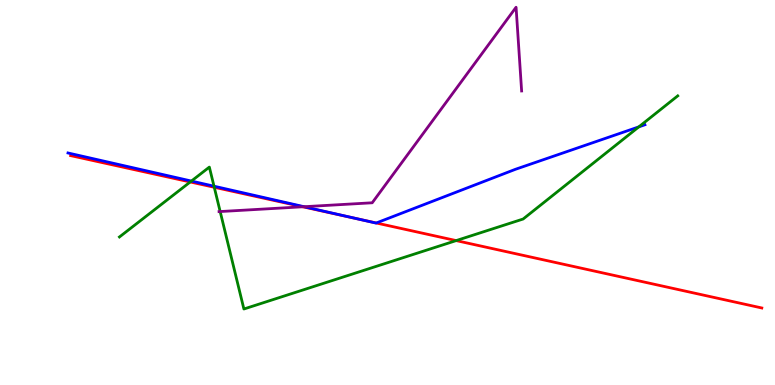[{'lines': ['blue', 'red'], 'intersections': [{'x': 4.6, 'y': 4.32}, {'x': 4.86, 'y': 4.21}]}, {'lines': ['green', 'red'], 'intersections': [{'x': 2.45, 'y': 5.27}, {'x': 2.76, 'y': 5.14}, {'x': 5.89, 'y': 3.75}]}, {'lines': ['purple', 'red'], 'intersections': [{'x': 3.91, 'y': 4.63}]}, {'lines': ['blue', 'green'], 'intersections': [{'x': 2.47, 'y': 5.3}, {'x': 2.76, 'y': 5.16}, {'x': 8.24, 'y': 6.7}]}, {'lines': ['blue', 'purple'], 'intersections': [{'x': 3.92, 'y': 4.63}]}, {'lines': ['green', 'purple'], 'intersections': [{'x': 2.84, 'y': 4.51}]}]